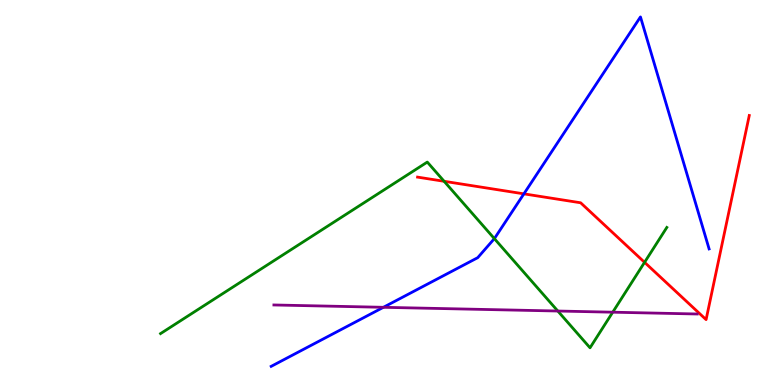[{'lines': ['blue', 'red'], 'intersections': [{'x': 6.76, 'y': 4.96}]}, {'lines': ['green', 'red'], 'intersections': [{'x': 5.73, 'y': 5.29}, {'x': 8.32, 'y': 3.19}]}, {'lines': ['purple', 'red'], 'intersections': []}, {'lines': ['blue', 'green'], 'intersections': [{'x': 6.38, 'y': 3.8}]}, {'lines': ['blue', 'purple'], 'intersections': [{'x': 4.95, 'y': 2.02}]}, {'lines': ['green', 'purple'], 'intersections': [{'x': 7.2, 'y': 1.92}, {'x': 7.91, 'y': 1.89}]}]